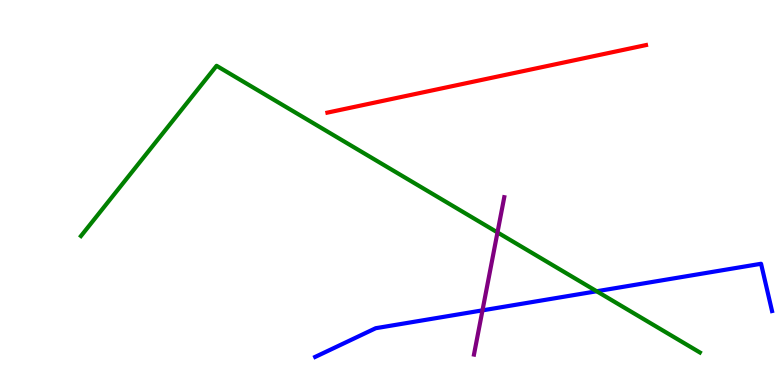[{'lines': ['blue', 'red'], 'intersections': []}, {'lines': ['green', 'red'], 'intersections': []}, {'lines': ['purple', 'red'], 'intersections': []}, {'lines': ['blue', 'green'], 'intersections': [{'x': 7.7, 'y': 2.43}]}, {'lines': ['blue', 'purple'], 'intersections': [{'x': 6.23, 'y': 1.94}]}, {'lines': ['green', 'purple'], 'intersections': [{'x': 6.42, 'y': 3.96}]}]